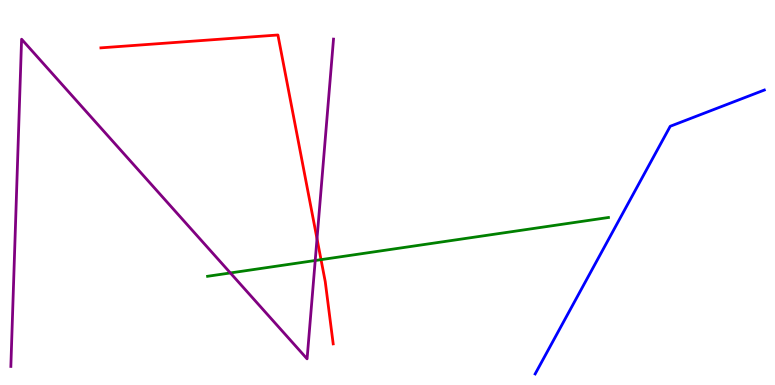[{'lines': ['blue', 'red'], 'intersections': []}, {'lines': ['green', 'red'], 'intersections': [{'x': 4.14, 'y': 3.26}]}, {'lines': ['purple', 'red'], 'intersections': [{'x': 4.09, 'y': 3.8}]}, {'lines': ['blue', 'green'], 'intersections': []}, {'lines': ['blue', 'purple'], 'intersections': []}, {'lines': ['green', 'purple'], 'intersections': [{'x': 2.97, 'y': 2.91}, {'x': 4.07, 'y': 3.23}]}]